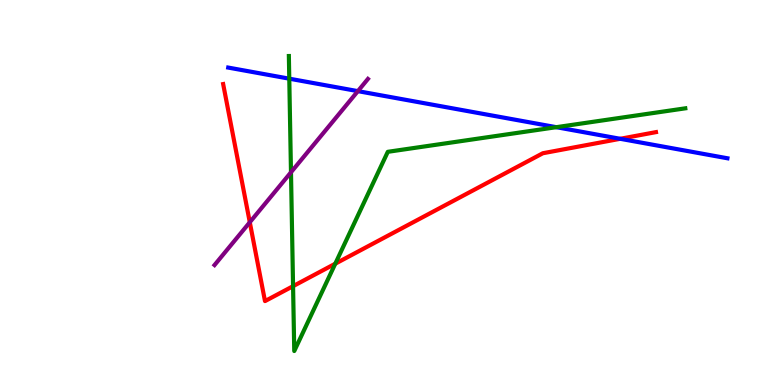[{'lines': ['blue', 'red'], 'intersections': [{'x': 8.0, 'y': 6.39}]}, {'lines': ['green', 'red'], 'intersections': [{'x': 3.78, 'y': 2.57}, {'x': 4.33, 'y': 3.15}]}, {'lines': ['purple', 'red'], 'intersections': [{'x': 3.22, 'y': 4.23}]}, {'lines': ['blue', 'green'], 'intersections': [{'x': 3.73, 'y': 7.96}, {'x': 7.18, 'y': 6.7}]}, {'lines': ['blue', 'purple'], 'intersections': [{'x': 4.62, 'y': 7.63}]}, {'lines': ['green', 'purple'], 'intersections': [{'x': 3.75, 'y': 5.52}]}]